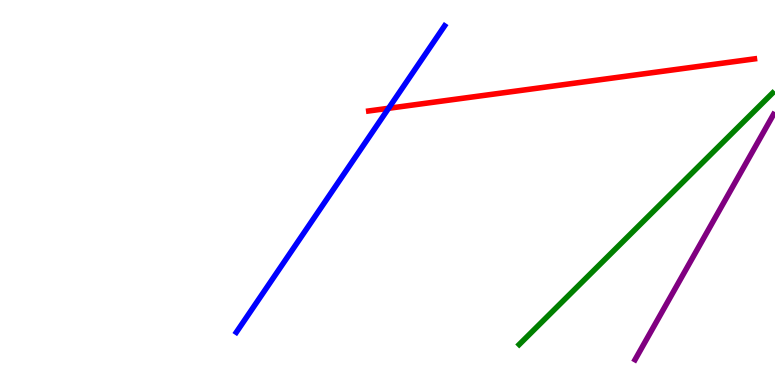[{'lines': ['blue', 'red'], 'intersections': [{'x': 5.01, 'y': 7.19}]}, {'lines': ['green', 'red'], 'intersections': []}, {'lines': ['purple', 'red'], 'intersections': []}, {'lines': ['blue', 'green'], 'intersections': []}, {'lines': ['blue', 'purple'], 'intersections': []}, {'lines': ['green', 'purple'], 'intersections': []}]